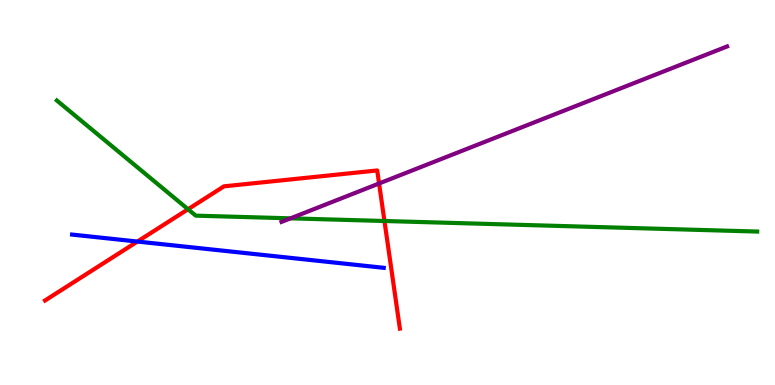[{'lines': ['blue', 'red'], 'intersections': [{'x': 1.77, 'y': 3.73}]}, {'lines': ['green', 'red'], 'intersections': [{'x': 2.43, 'y': 4.56}, {'x': 4.96, 'y': 4.26}]}, {'lines': ['purple', 'red'], 'intersections': [{'x': 4.89, 'y': 5.23}]}, {'lines': ['blue', 'green'], 'intersections': []}, {'lines': ['blue', 'purple'], 'intersections': []}, {'lines': ['green', 'purple'], 'intersections': [{'x': 3.75, 'y': 4.33}]}]